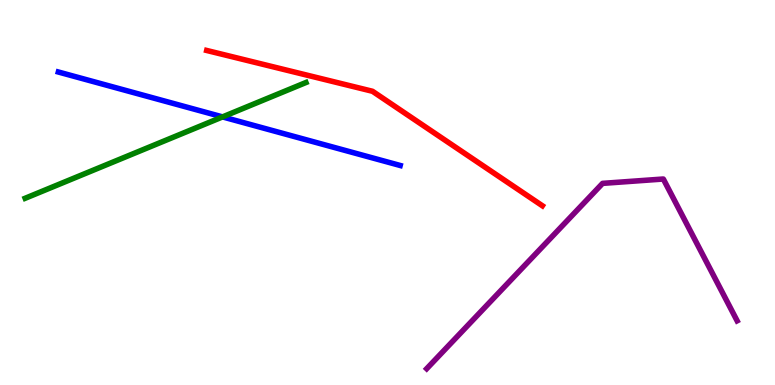[{'lines': ['blue', 'red'], 'intersections': []}, {'lines': ['green', 'red'], 'intersections': []}, {'lines': ['purple', 'red'], 'intersections': []}, {'lines': ['blue', 'green'], 'intersections': [{'x': 2.87, 'y': 6.96}]}, {'lines': ['blue', 'purple'], 'intersections': []}, {'lines': ['green', 'purple'], 'intersections': []}]